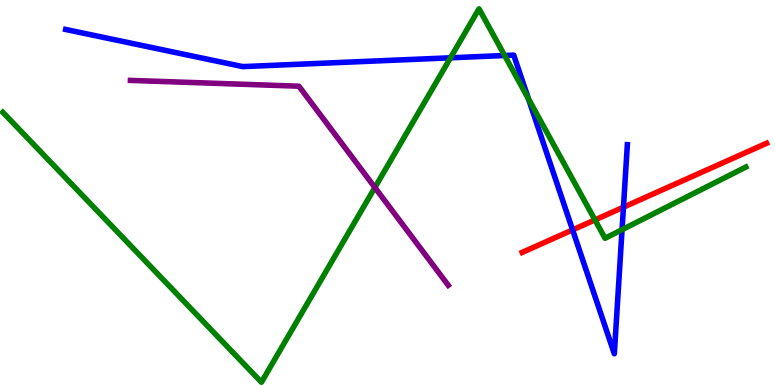[{'lines': ['blue', 'red'], 'intersections': [{'x': 7.39, 'y': 4.03}, {'x': 8.04, 'y': 4.62}]}, {'lines': ['green', 'red'], 'intersections': [{'x': 7.68, 'y': 4.29}]}, {'lines': ['purple', 'red'], 'intersections': []}, {'lines': ['blue', 'green'], 'intersections': [{'x': 5.81, 'y': 8.5}, {'x': 6.51, 'y': 8.56}, {'x': 6.82, 'y': 7.43}, {'x': 8.03, 'y': 4.03}]}, {'lines': ['blue', 'purple'], 'intersections': []}, {'lines': ['green', 'purple'], 'intersections': [{'x': 4.84, 'y': 5.13}]}]